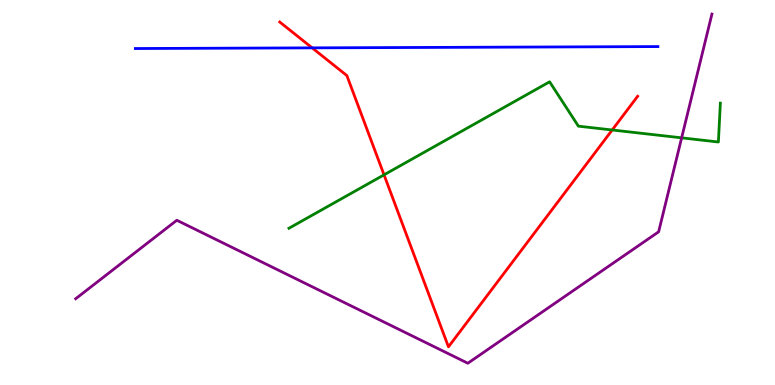[{'lines': ['blue', 'red'], 'intersections': [{'x': 4.03, 'y': 8.76}]}, {'lines': ['green', 'red'], 'intersections': [{'x': 4.96, 'y': 5.46}, {'x': 7.9, 'y': 6.62}]}, {'lines': ['purple', 'red'], 'intersections': []}, {'lines': ['blue', 'green'], 'intersections': []}, {'lines': ['blue', 'purple'], 'intersections': []}, {'lines': ['green', 'purple'], 'intersections': [{'x': 8.8, 'y': 6.42}]}]